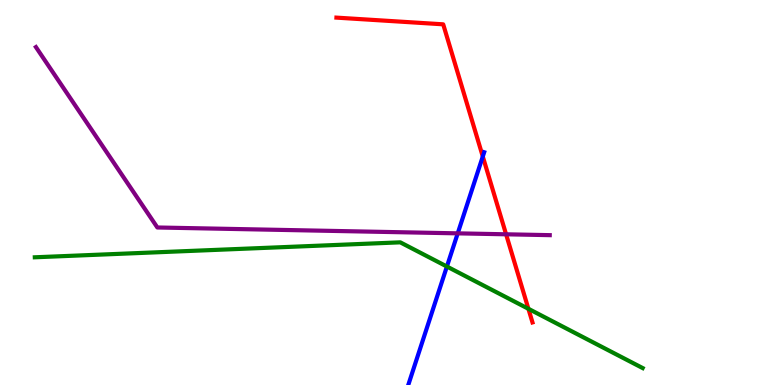[{'lines': ['blue', 'red'], 'intersections': [{'x': 6.23, 'y': 5.93}]}, {'lines': ['green', 'red'], 'intersections': [{'x': 6.82, 'y': 1.98}]}, {'lines': ['purple', 'red'], 'intersections': [{'x': 6.53, 'y': 3.91}]}, {'lines': ['blue', 'green'], 'intersections': [{'x': 5.77, 'y': 3.08}]}, {'lines': ['blue', 'purple'], 'intersections': [{'x': 5.91, 'y': 3.94}]}, {'lines': ['green', 'purple'], 'intersections': []}]